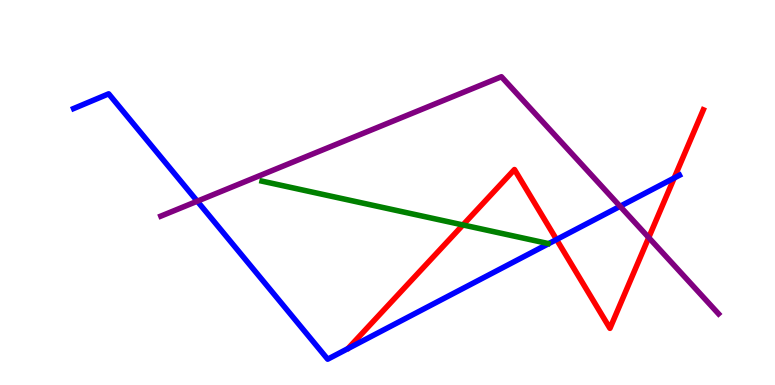[{'lines': ['blue', 'red'], 'intersections': [{'x': 7.18, 'y': 3.78}, {'x': 8.7, 'y': 5.38}]}, {'lines': ['green', 'red'], 'intersections': [{'x': 5.97, 'y': 4.16}]}, {'lines': ['purple', 'red'], 'intersections': [{'x': 8.37, 'y': 3.83}]}, {'lines': ['blue', 'green'], 'intersections': []}, {'lines': ['blue', 'purple'], 'intersections': [{'x': 2.55, 'y': 4.77}, {'x': 8.0, 'y': 4.64}]}, {'lines': ['green', 'purple'], 'intersections': []}]